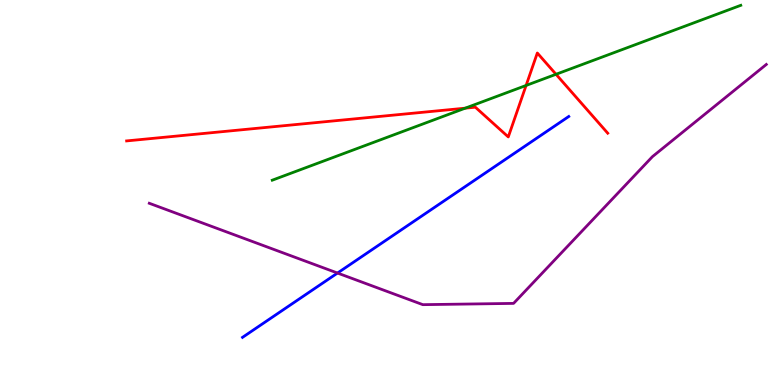[{'lines': ['blue', 'red'], 'intersections': []}, {'lines': ['green', 'red'], 'intersections': [{'x': 6.0, 'y': 7.19}, {'x': 6.79, 'y': 7.78}, {'x': 7.17, 'y': 8.07}]}, {'lines': ['purple', 'red'], 'intersections': []}, {'lines': ['blue', 'green'], 'intersections': []}, {'lines': ['blue', 'purple'], 'intersections': [{'x': 4.36, 'y': 2.91}]}, {'lines': ['green', 'purple'], 'intersections': []}]